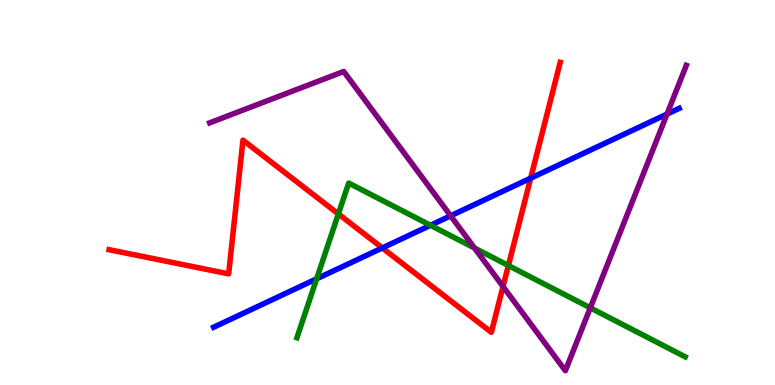[{'lines': ['blue', 'red'], 'intersections': [{'x': 4.93, 'y': 3.56}, {'x': 6.85, 'y': 5.37}]}, {'lines': ['green', 'red'], 'intersections': [{'x': 4.37, 'y': 4.44}, {'x': 6.56, 'y': 3.1}]}, {'lines': ['purple', 'red'], 'intersections': [{'x': 6.49, 'y': 2.56}]}, {'lines': ['blue', 'green'], 'intersections': [{'x': 4.09, 'y': 2.76}, {'x': 5.55, 'y': 4.15}]}, {'lines': ['blue', 'purple'], 'intersections': [{'x': 5.81, 'y': 4.39}, {'x': 8.61, 'y': 7.04}]}, {'lines': ['green', 'purple'], 'intersections': [{'x': 6.12, 'y': 3.56}, {'x': 7.62, 'y': 2.0}]}]